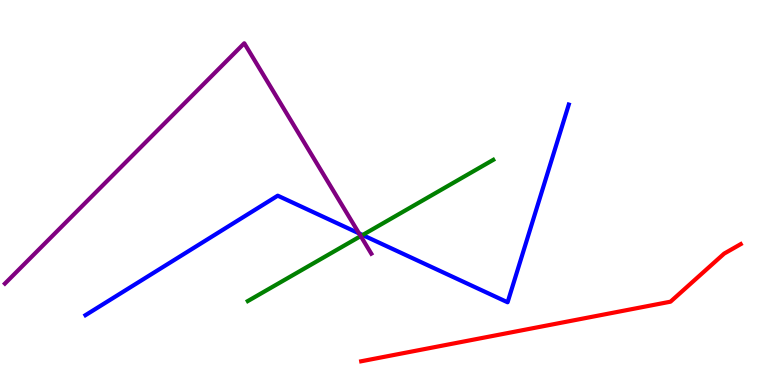[{'lines': ['blue', 'red'], 'intersections': []}, {'lines': ['green', 'red'], 'intersections': []}, {'lines': ['purple', 'red'], 'intersections': []}, {'lines': ['blue', 'green'], 'intersections': [{'x': 4.68, 'y': 3.9}]}, {'lines': ['blue', 'purple'], 'intersections': [{'x': 4.63, 'y': 3.94}]}, {'lines': ['green', 'purple'], 'intersections': [{'x': 4.65, 'y': 3.87}]}]